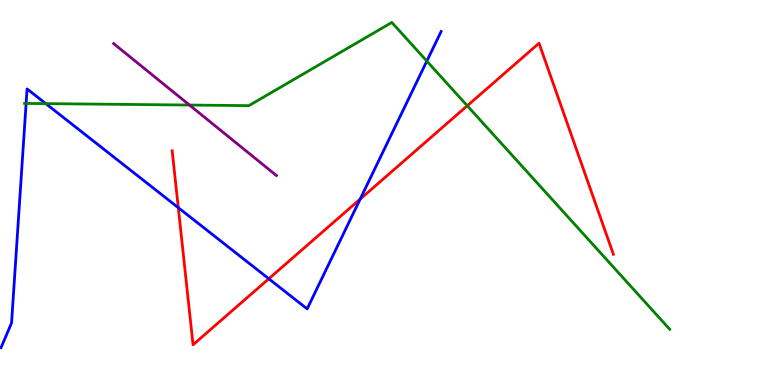[{'lines': ['blue', 'red'], 'intersections': [{'x': 2.3, 'y': 4.61}, {'x': 3.47, 'y': 2.76}, {'x': 4.65, 'y': 4.83}]}, {'lines': ['green', 'red'], 'intersections': [{'x': 6.03, 'y': 7.25}]}, {'lines': ['purple', 'red'], 'intersections': []}, {'lines': ['blue', 'green'], 'intersections': [{'x': 0.337, 'y': 7.31}, {'x': 0.591, 'y': 7.31}, {'x': 5.51, 'y': 8.41}]}, {'lines': ['blue', 'purple'], 'intersections': []}, {'lines': ['green', 'purple'], 'intersections': [{'x': 2.44, 'y': 7.27}]}]